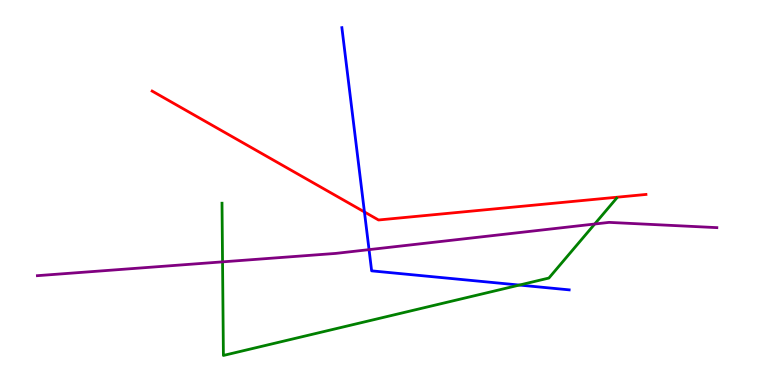[{'lines': ['blue', 'red'], 'intersections': [{'x': 4.7, 'y': 4.49}]}, {'lines': ['green', 'red'], 'intersections': []}, {'lines': ['purple', 'red'], 'intersections': []}, {'lines': ['blue', 'green'], 'intersections': [{'x': 6.7, 'y': 2.6}]}, {'lines': ['blue', 'purple'], 'intersections': [{'x': 4.76, 'y': 3.52}]}, {'lines': ['green', 'purple'], 'intersections': [{'x': 2.87, 'y': 3.2}, {'x': 7.67, 'y': 4.18}]}]